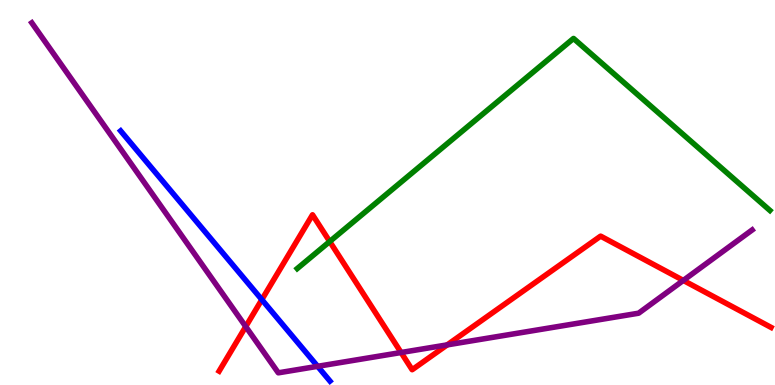[{'lines': ['blue', 'red'], 'intersections': [{'x': 3.38, 'y': 2.22}]}, {'lines': ['green', 'red'], 'intersections': [{'x': 4.25, 'y': 3.73}]}, {'lines': ['purple', 'red'], 'intersections': [{'x': 3.17, 'y': 1.52}, {'x': 5.18, 'y': 0.844}, {'x': 5.77, 'y': 1.04}, {'x': 8.82, 'y': 2.72}]}, {'lines': ['blue', 'green'], 'intersections': []}, {'lines': ['blue', 'purple'], 'intersections': [{'x': 4.1, 'y': 0.485}]}, {'lines': ['green', 'purple'], 'intersections': []}]